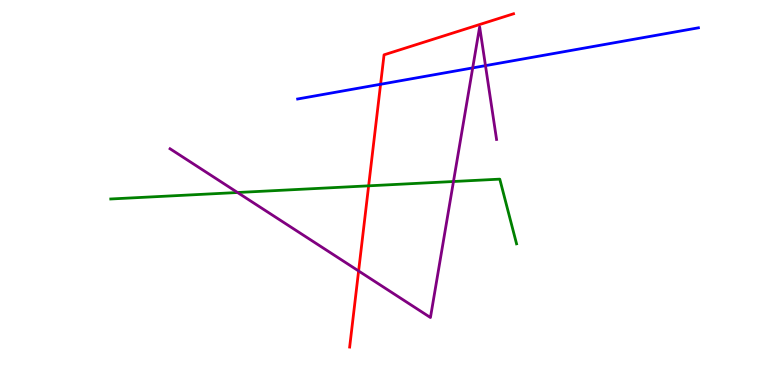[{'lines': ['blue', 'red'], 'intersections': [{'x': 4.91, 'y': 7.81}]}, {'lines': ['green', 'red'], 'intersections': [{'x': 4.76, 'y': 5.17}]}, {'lines': ['purple', 'red'], 'intersections': [{'x': 4.63, 'y': 2.96}]}, {'lines': ['blue', 'green'], 'intersections': []}, {'lines': ['blue', 'purple'], 'intersections': [{'x': 6.1, 'y': 8.24}, {'x': 6.26, 'y': 8.3}]}, {'lines': ['green', 'purple'], 'intersections': [{'x': 3.07, 'y': 5.0}, {'x': 5.85, 'y': 5.29}]}]